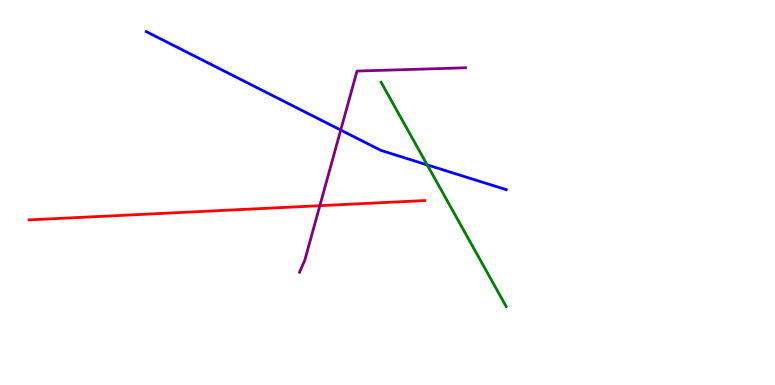[{'lines': ['blue', 'red'], 'intersections': []}, {'lines': ['green', 'red'], 'intersections': []}, {'lines': ['purple', 'red'], 'intersections': [{'x': 4.13, 'y': 4.66}]}, {'lines': ['blue', 'green'], 'intersections': [{'x': 5.51, 'y': 5.72}]}, {'lines': ['blue', 'purple'], 'intersections': [{'x': 4.4, 'y': 6.62}]}, {'lines': ['green', 'purple'], 'intersections': []}]